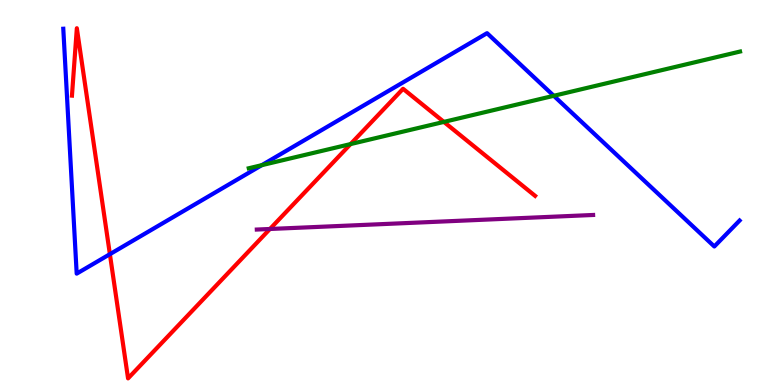[{'lines': ['blue', 'red'], 'intersections': [{'x': 1.42, 'y': 3.4}]}, {'lines': ['green', 'red'], 'intersections': [{'x': 4.52, 'y': 6.26}, {'x': 5.73, 'y': 6.83}]}, {'lines': ['purple', 'red'], 'intersections': [{'x': 3.48, 'y': 4.05}]}, {'lines': ['blue', 'green'], 'intersections': [{'x': 3.38, 'y': 5.71}, {'x': 7.15, 'y': 7.51}]}, {'lines': ['blue', 'purple'], 'intersections': []}, {'lines': ['green', 'purple'], 'intersections': []}]